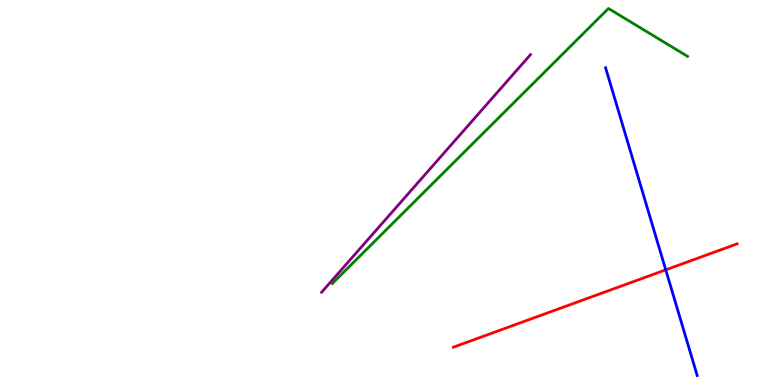[{'lines': ['blue', 'red'], 'intersections': [{'x': 8.59, 'y': 2.99}]}, {'lines': ['green', 'red'], 'intersections': []}, {'lines': ['purple', 'red'], 'intersections': []}, {'lines': ['blue', 'green'], 'intersections': []}, {'lines': ['blue', 'purple'], 'intersections': []}, {'lines': ['green', 'purple'], 'intersections': []}]